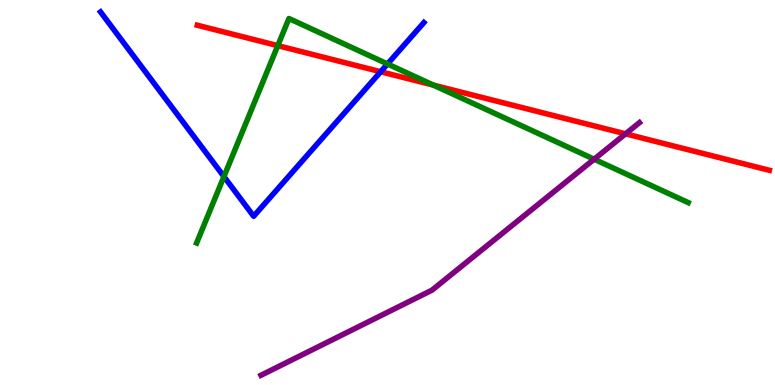[{'lines': ['blue', 'red'], 'intersections': [{'x': 4.91, 'y': 8.14}]}, {'lines': ['green', 'red'], 'intersections': [{'x': 3.58, 'y': 8.81}, {'x': 5.59, 'y': 7.79}]}, {'lines': ['purple', 'red'], 'intersections': [{'x': 8.07, 'y': 6.52}]}, {'lines': ['blue', 'green'], 'intersections': [{'x': 2.89, 'y': 5.41}, {'x': 5.0, 'y': 8.34}]}, {'lines': ['blue', 'purple'], 'intersections': []}, {'lines': ['green', 'purple'], 'intersections': [{'x': 7.67, 'y': 5.86}]}]